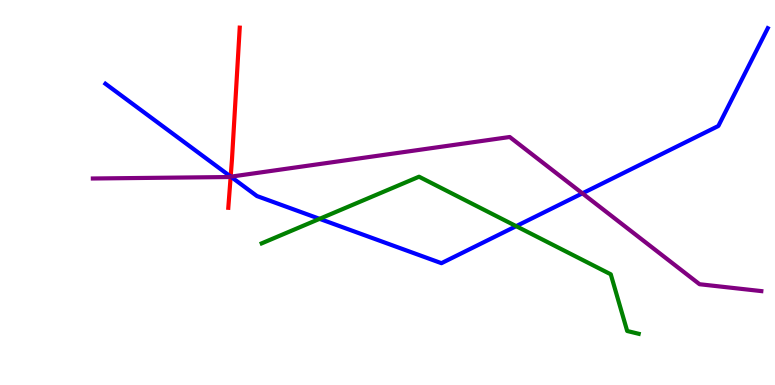[{'lines': ['blue', 'red'], 'intersections': [{'x': 2.98, 'y': 5.41}]}, {'lines': ['green', 'red'], 'intersections': []}, {'lines': ['purple', 'red'], 'intersections': [{'x': 2.98, 'y': 5.41}]}, {'lines': ['blue', 'green'], 'intersections': [{'x': 4.12, 'y': 4.32}, {'x': 6.66, 'y': 4.13}]}, {'lines': ['blue', 'purple'], 'intersections': [{'x': 2.98, 'y': 5.41}, {'x': 7.51, 'y': 4.98}]}, {'lines': ['green', 'purple'], 'intersections': []}]